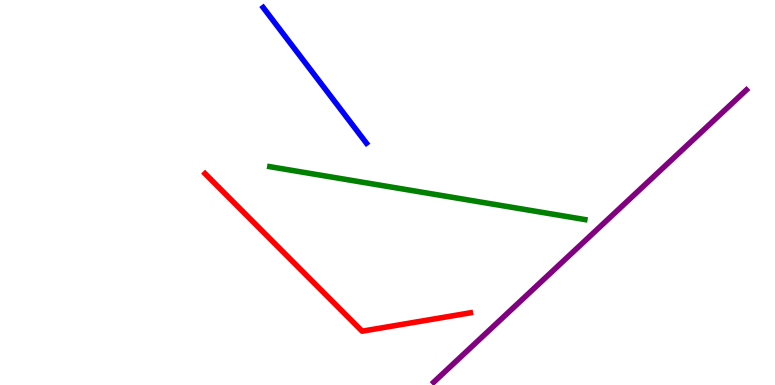[{'lines': ['blue', 'red'], 'intersections': []}, {'lines': ['green', 'red'], 'intersections': []}, {'lines': ['purple', 'red'], 'intersections': []}, {'lines': ['blue', 'green'], 'intersections': []}, {'lines': ['blue', 'purple'], 'intersections': []}, {'lines': ['green', 'purple'], 'intersections': []}]